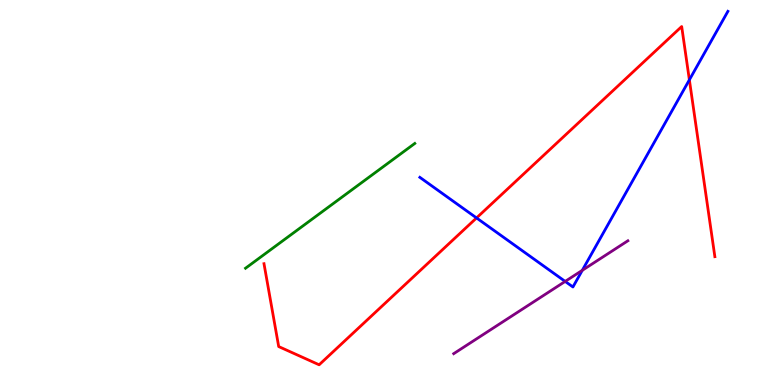[{'lines': ['blue', 'red'], 'intersections': [{'x': 6.15, 'y': 4.34}, {'x': 8.9, 'y': 7.93}]}, {'lines': ['green', 'red'], 'intersections': []}, {'lines': ['purple', 'red'], 'intersections': []}, {'lines': ['blue', 'green'], 'intersections': []}, {'lines': ['blue', 'purple'], 'intersections': [{'x': 7.29, 'y': 2.69}, {'x': 7.51, 'y': 2.98}]}, {'lines': ['green', 'purple'], 'intersections': []}]